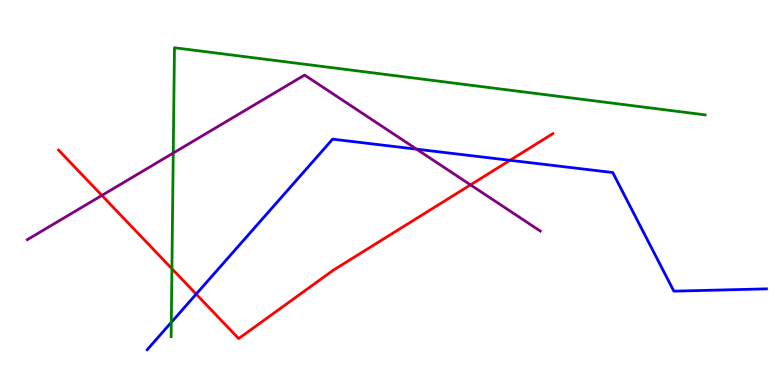[{'lines': ['blue', 'red'], 'intersections': [{'x': 2.53, 'y': 2.36}, {'x': 6.58, 'y': 5.84}]}, {'lines': ['green', 'red'], 'intersections': [{'x': 2.22, 'y': 3.02}]}, {'lines': ['purple', 'red'], 'intersections': [{'x': 1.31, 'y': 4.92}, {'x': 6.07, 'y': 5.2}]}, {'lines': ['blue', 'green'], 'intersections': [{'x': 2.21, 'y': 1.63}]}, {'lines': ['blue', 'purple'], 'intersections': [{'x': 5.38, 'y': 6.13}]}, {'lines': ['green', 'purple'], 'intersections': [{'x': 2.24, 'y': 6.02}]}]